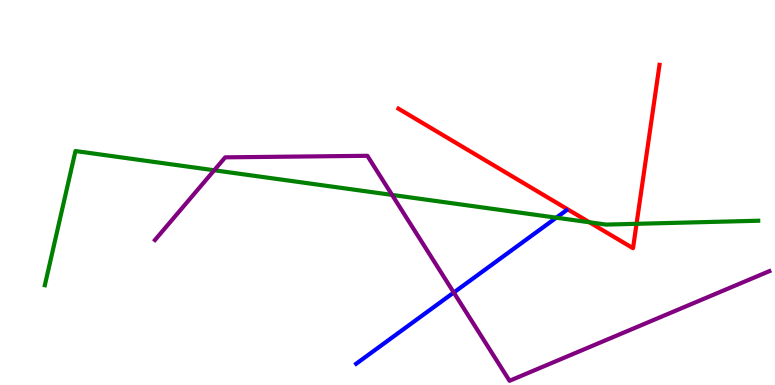[{'lines': ['blue', 'red'], 'intersections': []}, {'lines': ['green', 'red'], 'intersections': [{'x': 7.61, 'y': 4.23}, {'x': 8.21, 'y': 4.19}]}, {'lines': ['purple', 'red'], 'intersections': []}, {'lines': ['blue', 'green'], 'intersections': [{'x': 7.18, 'y': 4.35}]}, {'lines': ['blue', 'purple'], 'intersections': [{'x': 5.86, 'y': 2.4}]}, {'lines': ['green', 'purple'], 'intersections': [{'x': 2.76, 'y': 5.58}, {'x': 5.06, 'y': 4.94}]}]